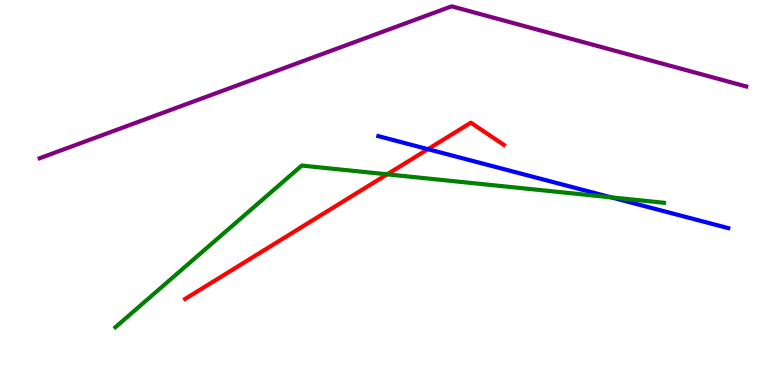[{'lines': ['blue', 'red'], 'intersections': [{'x': 5.52, 'y': 6.13}]}, {'lines': ['green', 'red'], 'intersections': [{'x': 5.0, 'y': 5.47}]}, {'lines': ['purple', 'red'], 'intersections': []}, {'lines': ['blue', 'green'], 'intersections': [{'x': 7.89, 'y': 4.87}]}, {'lines': ['blue', 'purple'], 'intersections': []}, {'lines': ['green', 'purple'], 'intersections': []}]